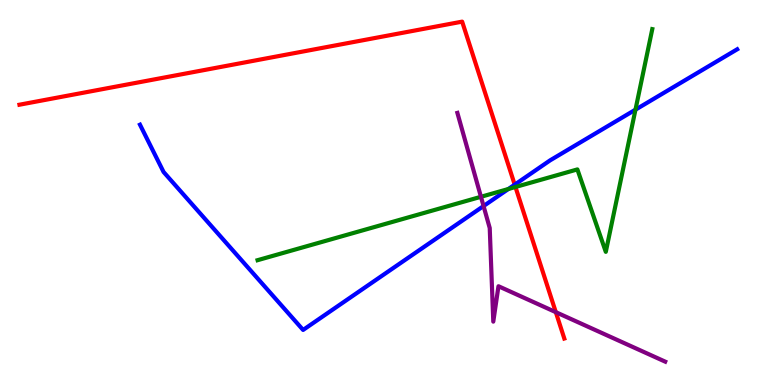[{'lines': ['blue', 'red'], 'intersections': [{'x': 6.64, 'y': 5.2}]}, {'lines': ['green', 'red'], 'intersections': [{'x': 6.65, 'y': 5.14}]}, {'lines': ['purple', 'red'], 'intersections': [{'x': 7.17, 'y': 1.89}]}, {'lines': ['blue', 'green'], 'intersections': [{'x': 6.56, 'y': 5.09}, {'x': 8.2, 'y': 7.15}]}, {'lines': ['blue', 'purple'], 'intersections': [{'x': 6.24, 'y': 4.65}]}, {'lines': ['green', 'purple'], 'intersections': [{'x': 6.21, 'y': 4.89}]}]